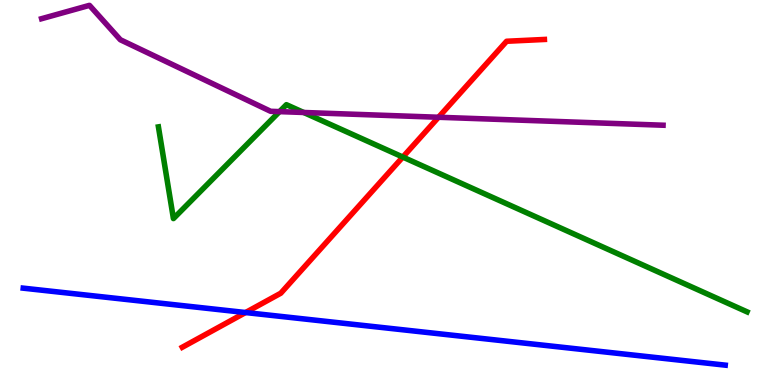[{'lines': ['blue', 'red'], 'intersections': [{'x': 3.17, 'y': 1.88}]}, {'lines': ['green', 'red'], 'intersections': [{'x': 5.2, 'y': 5.92}]}, {'lines': ['purple', 'red'], 'intersections': [{'x': 5.66, 'y': 6.95}]}, {'lines': ['blue', 'green'], 'intersections': []}, {'lines': ['blue', 'purple'], 'intersections': []}, {'lines': ['green', 'purple'], 'intersections': [{'x': 3.61, 'y': 7.1}, {'x': 3.92, 'y': 7.08}]}]